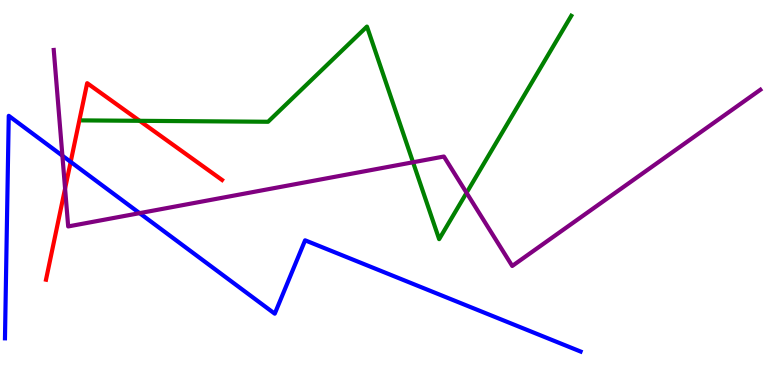[{'lines': ['blue', 'red'], 'intersections': [{'x': 0.912, 'y': 5.8}]}, {'lines': ['green', 'red'], 'intersections': [{'x': 1.8, 'y': 6.86}]}, {'lines': ['purple', 'red'], 'intersections': [{'x': 0.84, 'y': 5.1}]}, {'lines': ['blue', 'green'], 'intersections': []}, {'lines': ['blue', 'purple'], 'intersections': [{'x': 0.805, 'y': 5.96}, {'x': 1.8, 'y': 4.46}]}, {'lines': ['green', 'purple'], 'intersections': [{'x': 5.33, 'y': 5.79}, {'x': 6.02, 'y': 4.99}]}]